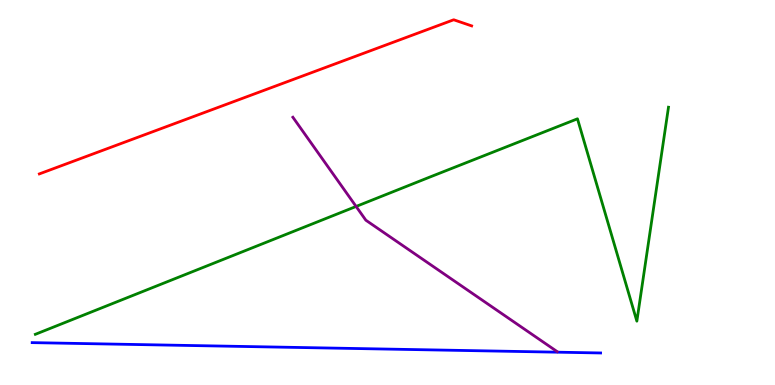[{'lines': ['blue', 'red'], 'intersections': []}, {'lines': ['green', 'red'], 'intersections': []}, {'lines': ['purple', 'red'], 'intersections': []}, {'lines': ['blue', 'green'], 'intersections': []}, {'lines': ['blue', 'purple'], 'intersections': []}, {'lines': ['green', 'purple'], 'intersections': [{'x': 4.59, 'y': 4.64}]}]